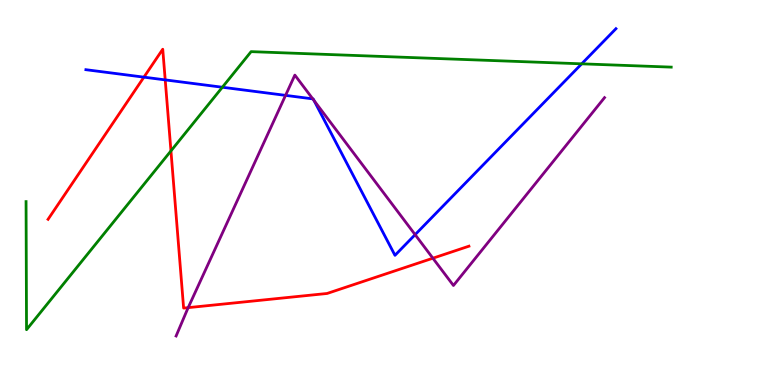[{'lines': ['blue', 'red'], 'intersections': [{'x': 1.86, 'y': 8.0}, {'x': 2.13, 'y': 7.92}]}, {'lines': ['green', 'red'], 'intersections': [{'x': 2.21, 'y': 6.08}]}, {'lines': ['purple', 'red'], 'intersections': [{'x': 2.43, 'y': 2.01}, {'x': 5.59, 'y': 3.29}]}, {'lines': ['blue', 'green'], 'intersections': [{'x': 2.87, 'y': 7.73}, {'x': 7.51, 'y': 8.34}]}, {'lines': ['blue', 'purple'], 'intersections': [{'x': 3.68, 'y': 7.52}, {'x': 4.04, 'y': 7.43}, {'x': 4.05, 'y': 7.39}, {'x': 5.36, 'y': 3.9}]}, {'lines': ['green', 'purple'], 'intersections': []}]